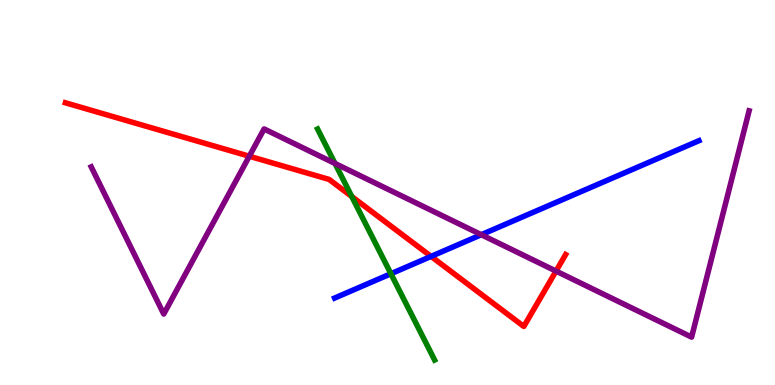[{'lines': ['blue', 'red'], 'intersections': [{'x': 5.56, 'y': 3.34}]}, {'lines': ['green', 'red'], 'intersections': [{'x': 4.54, 'y': 4.9}]}, {'lines': ['purple', 'red'], 'intersections': [{'x': 3.22, 'y': 5.94}, {'x': 7.17, 'y': 2.96}]}, {'lines': ['blue', 'green'], 'intersections': [{'x': 5.04, 'y': 2.89}]}, {'lines': ['blue', 'purple'], 'intersections': [{'x': 6.21, 'y': 3.9}]}, {'lines': ['green', 'purple'], 'intersections': [{'x': 4.32, 'y': 5.75}]}]